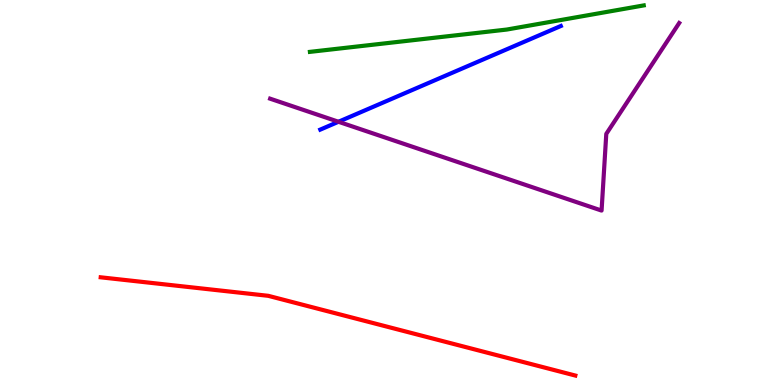[{'lines': ['blue', 'red'], 'intersections': []}, {'lines': ['green', 'red'], 'intersections': []}, {'lines': ['purple', 'red'], 'intersections': []}, {'lines': ['blue', 'green'], 'intersections': []}, {'lines': ['blue', 'purple'], 'intersections': [{'x': 4.37, 'y': 6.84}]}, {'lines': ['green', 'purple'], 'intersections': []}]